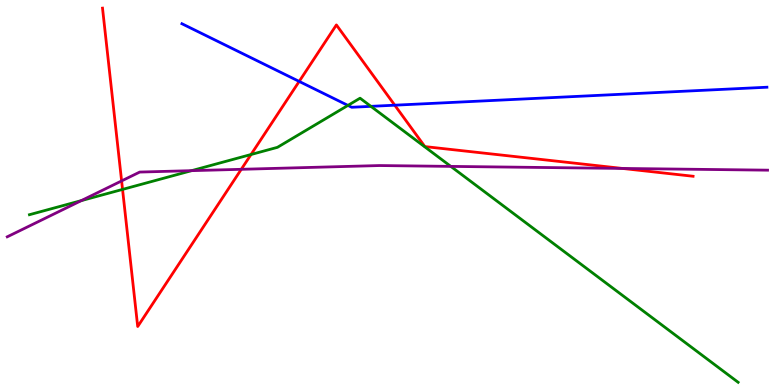[{'lines': ['blue', 'red'], 'intersections': [{'x': 3.86, 'y': 7.89}, {'x': 5.09, 'y': 7.27}]}, {'lines': ['green', 'red'], 'intersections': [{'x': 1.58, 'y': 5.08}, {'x': 3.24, 'y': 5.99}]}, {'lines': ['purple', 'red'], 'intersections': [{'x': 1.57, 'y': 5.3}, {'x': 3.11, 'y': 5.6}, {'x': 8.03, 'y': 5.62}]}, {'lines': ['blue', 'green'], 'intersections': [{'x': 4.49, 'y': 7.26}, {'x': 4.79, 'y': 7.24}]}, {'lines': ['blue', 'purple'], 'intersections': []}, {'lines': ['green', 'purple'], 'intersections': [{'x': 1.05, 'y': 4.79}, {'x': 2.47, 'y': 5.57}, {'x': 5.82, 'y': 5.68}]}]